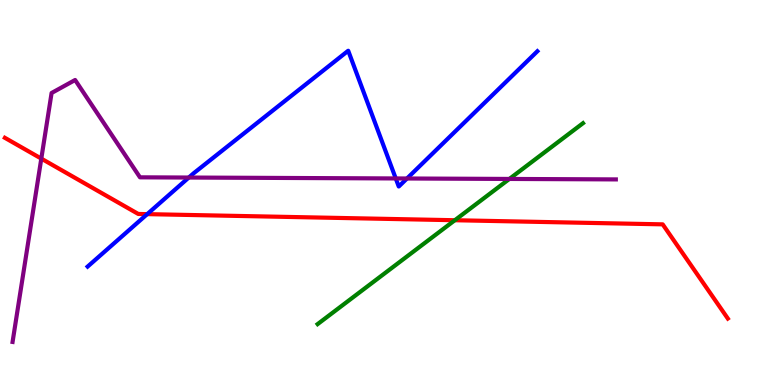[{'lines': ['blue', 'red'], 'intersections': [{'x': 1.9, 'y': 4.44}]}, {'lines': ['green', 'red'], 'intersections': [{'x': 5.87, 'y': 4.28}]}, {'lines': ['purple', 'red'], 'intersections': [{'x': 0.533, 'y': 5.88}]}, {'lines': ['blue', 'green'], 'intersections': []}, {'lines': ['blue', 'purple'], 'intersections': [{'x': 2.44, 'y': 5.39}, {'x': 5.11, 'y': 5.37}, {'x': 5.25, 'y': 5.36}]}, {'lines': ['green', 'purple'], 'intersections': [{'x': 6.57, 'y': 5.35}]}]